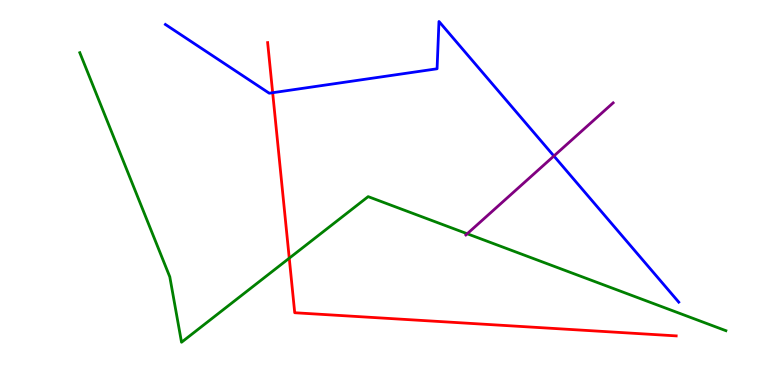[{'lines': ['blue', 'red'], 'intersections': [{'x': 3.52, 'y': 7.59}]}, {'lines': ['green', 'red'], 'intersections': [{'x': 3.73, 'y': 3.29}]}, {'lines': ['purple', 'red'], 'intersections': []}, {'lines': ['blue', 'green'], 'intersections': []}, {'lines': ['blue', 'purple'], 'intersections': [{'x': 7.15, 'y': 5.95}]}, {'lines': ['green', 'purple'], 'intersections': [{'x': 6.03, 'y': 3.93}]}]